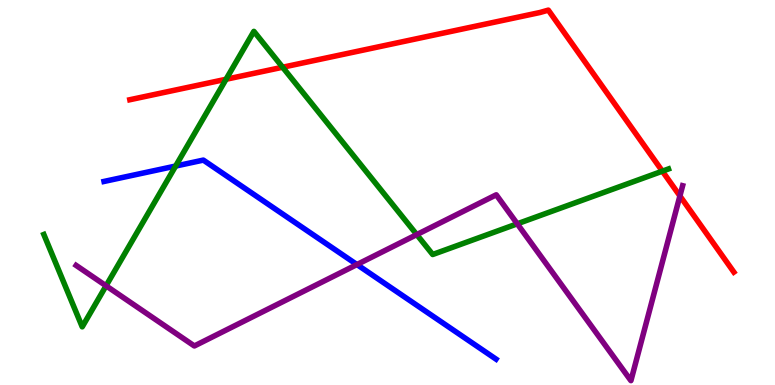[{'lines': ['blue', 'red'], 'intersections': []}, {'lines': ['green', 'red'], 'intersections': [{'x': 2.92, 'y': 7.94}, {'x': 3.65, 'y': 8.25}, {'x': 8.55, 'y': 5.55}]}, {'lines': ['purple', 'red'], 'intersections': [{'x': 8.77, 'y': 4.91}]}, {'lines': ['blue', 'green'], 'intersections': [{'x': 2.27, 'y': 5.69}]}, {'lines': ['blue', 'purple'], 'intersections': [{'x': 4.61, 'y': 3.13}]}, {'lines': ['green', 'purple'], 'intersections': [{'x': 1.37, 'y': 2.58}, {'x': 5.38, 'y': 3.91}, {'x': 6.67, 'y': 4.19}]}]